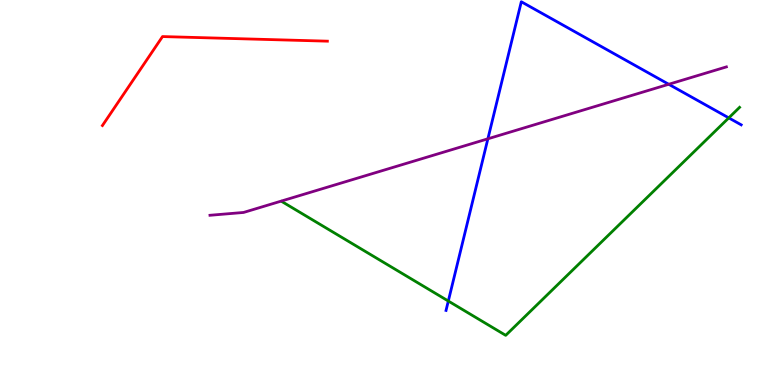[{'lines': ['blue', 'red'], 'intersections': []}, {'lines': ['green', 'red'], 'intersections': []}, {'lines': ['purple', 'red'], 'intersections': []}, {'lines': ['blue', 'green'], 'intersections': [{'x': 5.78, 'y': 2.18}, {'x': 9.4, 'y': 6.94}]}, {'lines': ['blue', 'purple'], 'intersections': [{'x': 6.3, 'y': 6.39}, {'x': 8.63, 'y': 7.81}]}, {'lines': ['green', 'purple'], 'intersections': []}]